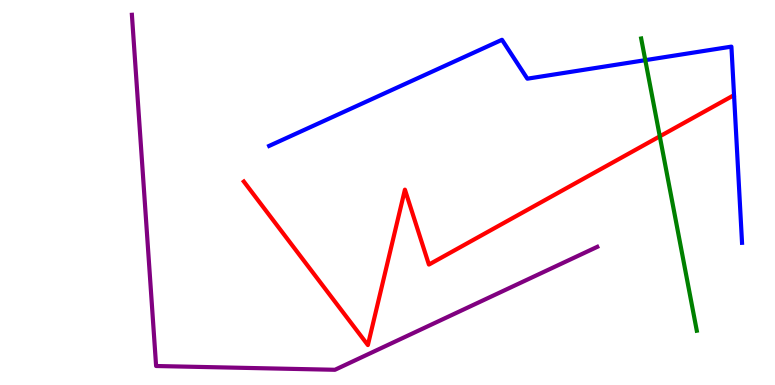[{'lines': ['blue', 'red'], 'intersections': []}, {'lines': ['green', 'red'], 'intersections': [{'x': 8.51, 'y': 6.46}]}, {'lines': ['purple', 'red'], 'intersections': []}, {'lines': ['blue', 'green'], 'intersections': [{'x': 8.33, 'y': 8.44}]}, {'lines': ['blue', 'purple'], 'intersections': []}, {'lines': ['green', 'purple'], 'intersections': []}]